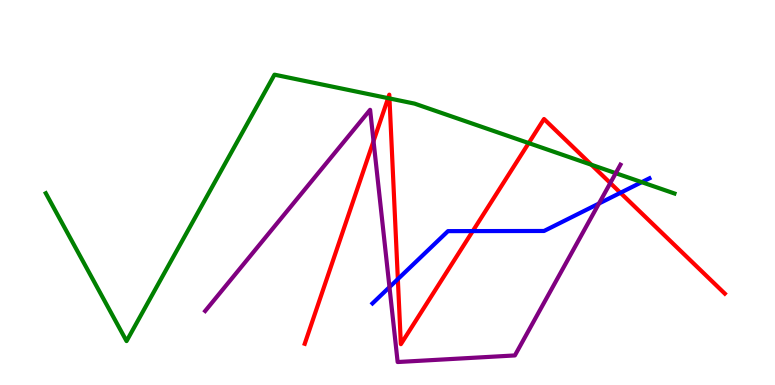[{'lines': ['blue', 'red'], 'intersections': [{'x': 5.13, 'y': 2.75}, {'x': 6.1, 'y': 4.0}, {'x': 8.01, 'y': 4.99}]}, {'lines': ['green', 'red'], 'intersections': [{'x': 5.01, 'y': 7.45}, {'x': 5.03, 'y': 7.44}, {'x': 6.82, 'y': 6.28}, {'x': 7.63, 'y': 5.72}]}, {'lines': ['purple', 'red'], 'intersections': [{'x': 4.82, 'y': 6.33}, {'x': 7.87, 'y': 5.25}]}, {'lines': ['blue', 'green'], 'intersections': [{'x': 8.28, 'y': 5.27}]}, {'lines': ['blue', 'purple'], 'intersections': [{'x': 5.03, 'y': 2.54}, {'x': 7.73, 'y': 4.71}]}, {'lines': ['green', 'purple'], 'intersections': [{'x': 7.95, 'y': 5.5}]}]